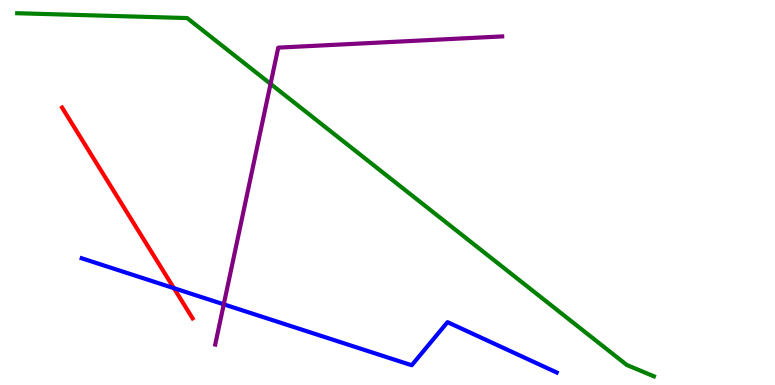[{'lines': ['blue', 'red'], 'intersections': [{'x': 2.24, 'y': 2.52}]}, {'lines': ['green', 'red'], 'intersections': []}, {'lines': ['purple', 'red'], 'intersections': []}, {'lines': ['blue', 'green'], 'intersections': []}, {'lines': ['blue', 'purple'], 'intersections': [{'x': 2.89, 'y': 2.1}]}, {'lines': ['green', 'purple'], 'intersections': [{'x': 3.49, 'y': 7.82}]}]